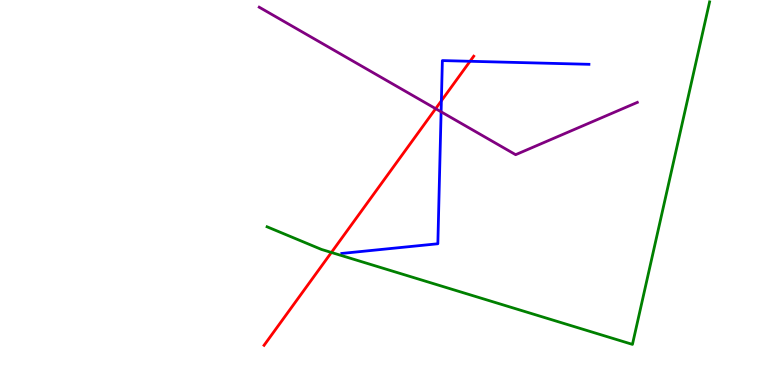[{'lines': ['blue', 'red'], 'intersections': [{'x': 5.7, 'y': 7.38}, {'x': 6.06, 'y': 8.41}]}, {'lines': ['green', 'red'], 'intersections': [{'x': 4.28, 'y': 3.44}]}, {'lines': ['purple', 'red'], 'intersections': [{'x': 5.62, 'y': 7.18}]}, {'lines': ['blue', 'green'], 'intersections': []}, {'lines': ['blue', 'purple'], 'intersections': [{'x': 5.69, 'y': 7.1}]}, {'lines': ['green', 'purple'], 'intersections': []}]